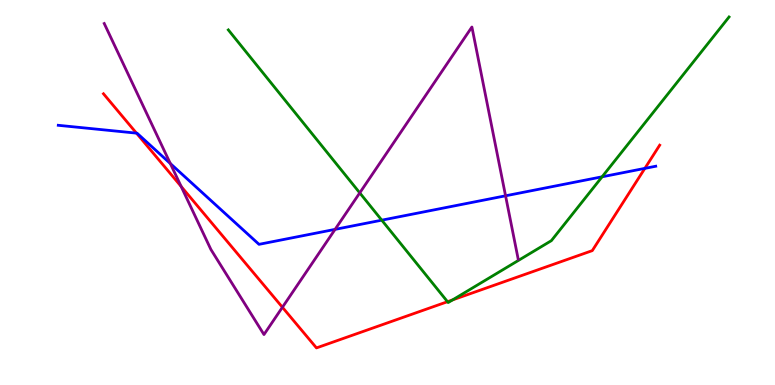[{'lines': ['blue', 'red'], 'intersections': [{'x': 1.76, 'y': 6.54}, {'x': 8.32, 'y': 5.63}]}, {'lines': ['green', 'red'], 'intersections': [{'x': 5.77, 'y': 2.16}, {'x': 5.84, 'y': 2.21}]}, {'lines': ['purple', 'red'], 'intersections': [{'x': 2.34, 'y': 5.16}, {'x': 3.64, 'y': 2.02}]}, {'lines': ['blue', 'green'], 'intersections': [{'x': 4.93, 'y': 4.28}, {'x': 7.77, 'y': 5.41}]}, {'lines': ['blue', 'purple'], 'intersections': [{'x': 2.2, 'y': 5.75}, {'x': 4.32, 'y': 4.04}, {'x': 6.52, 'y': 4.91}]}, {'lines': ['green', 'purple'], 'intersections': [{'x': 4.64, 'y': 4.99}]}]